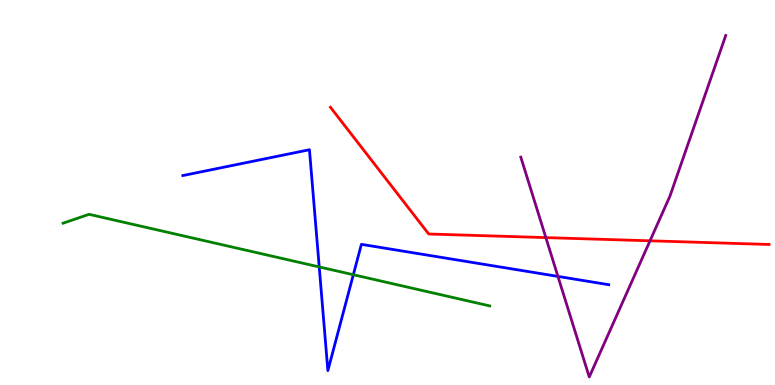[{'lines': ['blue', 'red'], 'intersections': []}, {'lines': ['green', 'red'], 'intersections': []}, {'lines': ['purple', 'red'], 'intersections': [{'x': 7.04, 'y': 3.83}, {'x': 8.39, 'y': 3.75}]}, {'lines': ['blue', 'green'], 'intersections': [{'x': 4.12, 'y': 3.07}, {'x': 4.56, 'y': 2.86}]}, {'lines': ['blue', 'purple'], 'intersections': [{'x': 7.2, 'y': 2.82}]}, {'lines': ['green', 'purple'], 'intersections': []}]